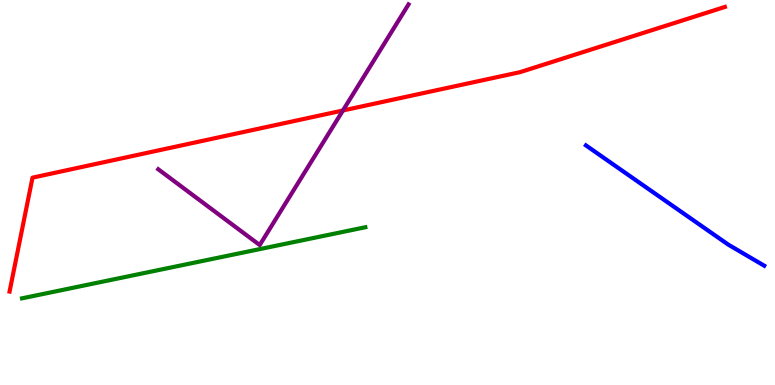[{'lines': ['blue', 'red'], 'intersections': []}, {'lines': ['green', 'red'], 'intersections': []}, {'lines': ['purple', 'red'], 'intersections': [{'x': 4.42, 'y': 7.13}]}, {'lines': ['blue', 'green'], 'intersections': []}, {'lines': ['blue', 'purple'], 'intersections': []}, {'lines': ['green', 'purple'], 'intersections': []}]